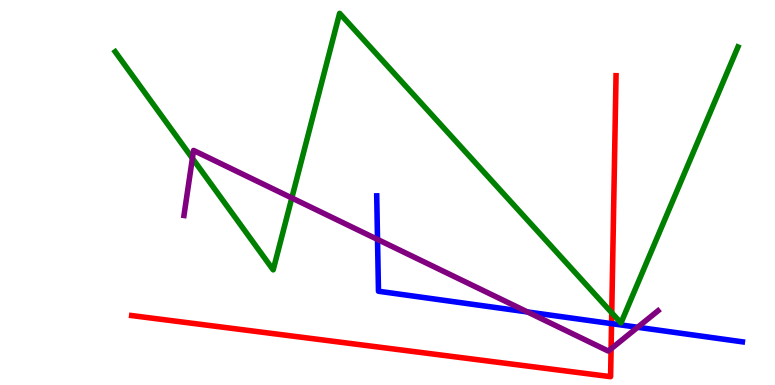[{'lines': ['blue', 'red'], 'intersections': [{'x': 7.89, 'y': 1.59}]}, {'lines': ['green', 'red'], 'intersections': [{'x': 7.89, 'y': 1.88}]}, {'lines': ['purple', 'red'], 'intersections': [{'x': 7.89, 'y': 0.94}]}, {'lines': ['blue', 'green'], 'intersections': []}, {'lines': ['blue', 'purple'], 'intersections': [{'x': 4.87, 'y': 3.78}, {'x': 6.81, 'y': 1.9}, {'x': 8.23, 'y': 1.5}]}, {'lines': ['green', 'purple'], 'intersections': [{'x': 2.48, 'y': 5.89}, {'x': 3.77, 'y': 4.86}]}]